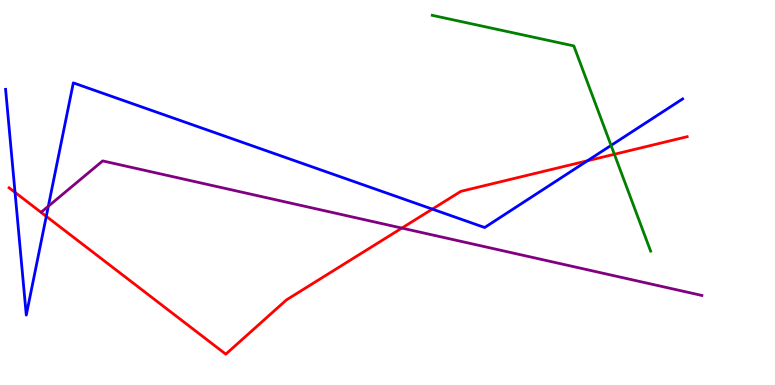[{'lines': ['blue', 'red'], 'intersections': [{'x': 0.194, 'y': 5.0}, {'x': 0.597, 'y': 4.38}, {'x': 5.58, 'y': 4.57}, {'x': 7.58, 'y': 5.82}]}, {'lines': ['green', 'red'], 'intersections': [{'x': 7.93, 'y': 5.99}]}, {'lines': ['purple', 'red'], 'intersections': [{'x': 5.19, 'y': 4.08}]}, {'lines': ['blue', 'green'], 'intersections': [{'x': 7.88, 'y': 6.22}]}, {'lines': ['blue', 'purple'], 'intersections': [{'x': 0.624, 'y': 4.64}]}, {'lines': ['green', 'purple'], 'intersections': []}]